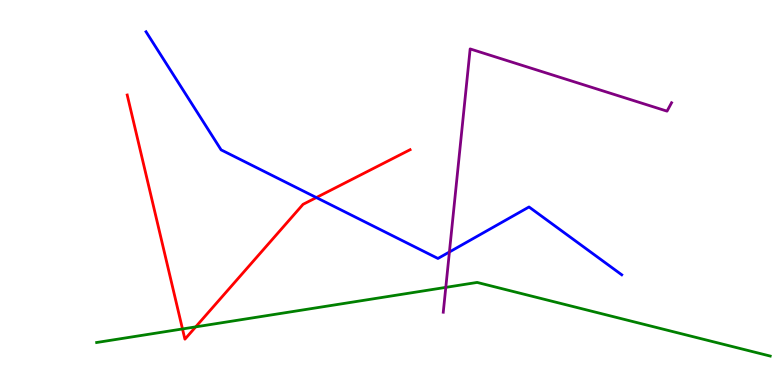[{'lines': ['blue', 'red'], 'intersections': [{'x': 4.08, 'y': 4.87}]}, {'lines': ['green', 'red'], 'intersections': [{'x': 2.35, 'y': 1.46}, {'x': 2.53, 'y': 1.51}]}, {'lines': ['purple', 'red'], 'intersections': []}, {'lines': ['blue', 'green'], 'intersections': []}, {'lines': ['blue', 'purple'], 'intersections': [{'x': 5.8, 'y': 3.45}]}, {'lines': ['green', 'purple'], 'intersections': [{'x': 5.75, 'y': 2.54}]}]